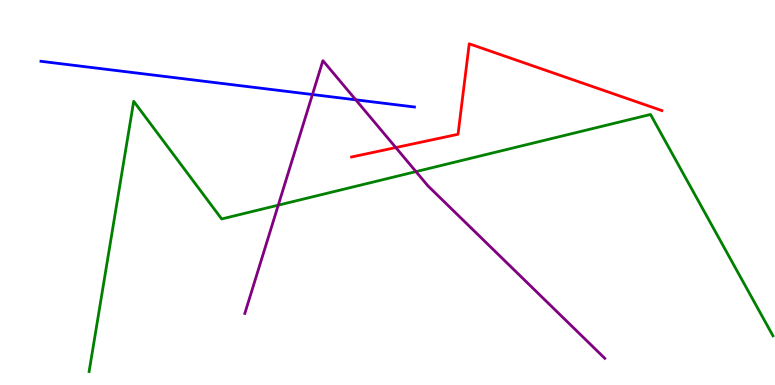[{'lines': ['blue', 'red'], 'intersections': []}, {'lines': ['green', 'red'], 'intersections': []}, {'lines': ['purple', 'red'], 'intersections': [{'x': 5.11, 'y': 6.17}]}, {'lines': ['blue', 'green'], 'intersections': []}, {'lines': ['blue', 'purple'], 'intersections': [{'x': 4.03, 'y': 7.54}, {'x': 4.59, 'y': 7.41}]}, {'lines': ['green', 'purple'], 'intersections': [{'x': 3.59, 'y': 4.67}, {'x': 5.37, 'y': 5.54}]}]